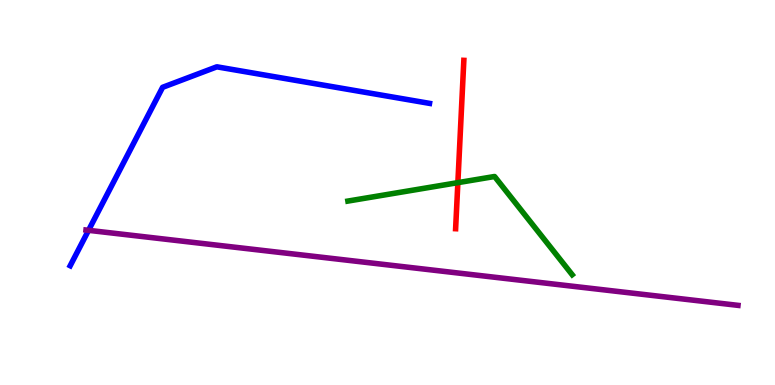[{'lines': ['blue', 'red'], 'intersections': []}, {'lines': ['green', 'red'], 'intersections': [{'x': 5.91, 'y': 5.26}]}, {'lines': ['purple', 'red'], 'intersections': []}, {'lines': ['blue', 'green'], 'intersections': []}, {'lines': ['blue', 'purple'], 'intersections': [{'x': 1.14, 'y': 4.02}]}, {'lines': ['green', 'purple'], 'intersections': []}]